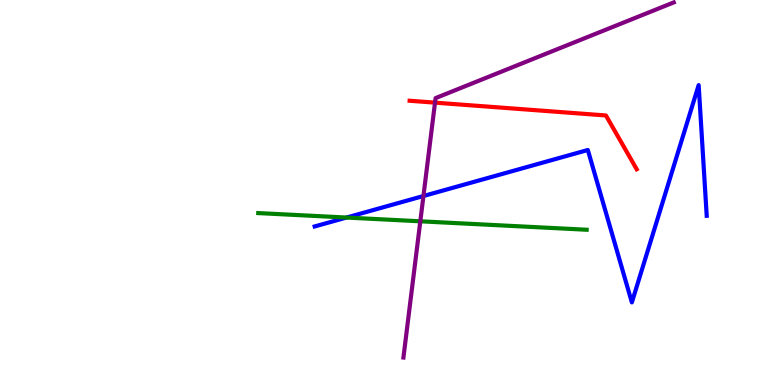[{'lines': ['blue', 'red'], 'intersections': []}, {'lines': ['green', 'red'], 'intersections': []}, {'lines': ['purple', 'red'], 'intersections': [{'x': 5.61, 'y': 7.33}]}, {'lines': ['blue', 'green'], 'intersections': [{'x': 4.47, 'y': 4.35}]}, {'lines': ['blue', 'purple'], 'intersections': [{'x': 5.46, 'y': 4.91}]}, {'lines': ['green', 'purple'], 'intersections': [{'x': 5.42, 'y': 4.25}]}]